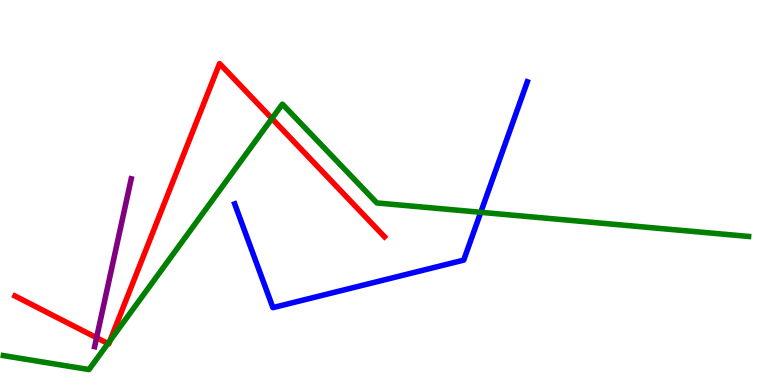[{'lines': ['blue', 'red'], 'intersections': []}, {'lines': ['green', 'red'], 'intersections': [{'x': 1.39, 'y': 1.08}, {'x': 1.42, 'y': 1.15}, {'x': 3.51, 'y': 6.92}]}, {'lines': ['purple', 'red'], 'intersections': [{'x': 1.25, 'y': 1.23}]}, {'lines': ['blue', 'green'], 'intersections': [{'x': 6.2, 'y': 4.49}]}, {'lines': ['blue', 'purple'], 'intersections': []}, {'lines': ['green', 'purple'], 'intersections': []}]